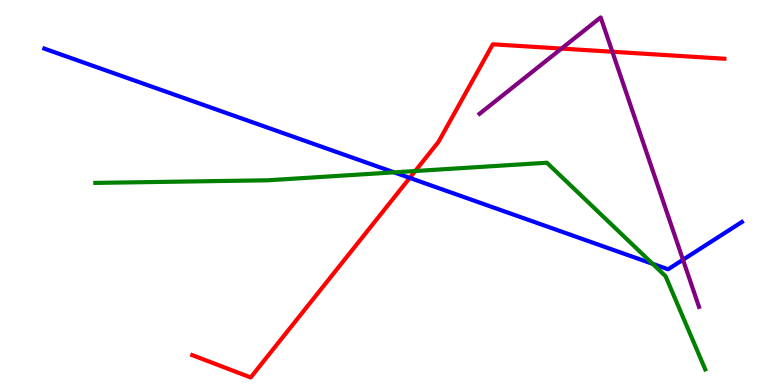[{'lines': ['blue', 'red'], 'intersections': [{'x': 5.29, 'y': 5.38}]}, {'lines': ['green', 'red'], 'intersections': [{'x': 5.36, 'y': 5.56}]}, {'lines': ['purple', 'red'], 'intersections': [{'x': 7.25, 'y': 8.74}, {'x': 7.9, 'y': 8.66}]}, {'lines': ['blue', 'green'], 'intersections': [{'x': 5.08, 'y': 5.52}, {'x': 8.42, 'y': 3.15}]}, {'lines': ['blue', 'purple'], 'intersections': [{'x': 8.81, 'y': 3.25}]}, {'lines': ['green', 'purple'], 'intersections': []}]